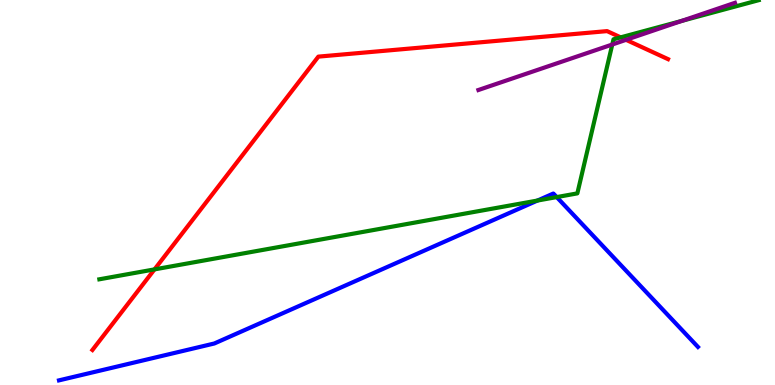[{'lines': ['blue', 'red'], 'intersections': []}, {'lines': ['green', 'red'], 'intersections': [{'x': 1.99, 'y': 3.0}, {'x': 8.01, 'y': 9.03}]}, {'lines': ['purple', 'red'], 'intersections': [{'x': 8.08, 'y': 8.97}]}, {'lines': ['blue', 'green'], 'intersections': [{'x': 6.94, 'y': 4.79}, {'x': 7.18, 'y': 4.88}]}, {'lines': ['blue', 'purple'], 'intersections': []}, {'lines': ['green', 'purple'], 'intersections': [{'x': 7.9, 'y': 8.84}, {'x': 8.8, 'y': 9.46}]}]